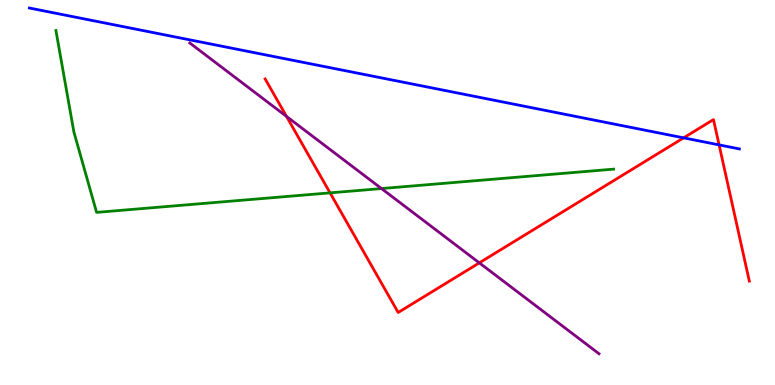[{'lines': ['blue', 'red'], 'intersections': [{'x': 8.82, 'y': 6.42}, {'x': 9.28, 'y': 6.24}]}, {'lines': ['green', 'red'], 'intersections': [{'x': 4.26, 'y': 4.99}]}, {'lines': ['purple', 'red'], 'intersections': [{'x': 3.7, 'y': 6.98}, {'x': 6.18, 'y': 3.17}]}, {'lines': ['blue', 'green'], 'intersections': []}, {'lines': ['blue', 'purple'], 'intersections': []}, {'lines': ['green', 'purple'], 'intersections': [{'x': 4.92, 'y': 5.1}]}]